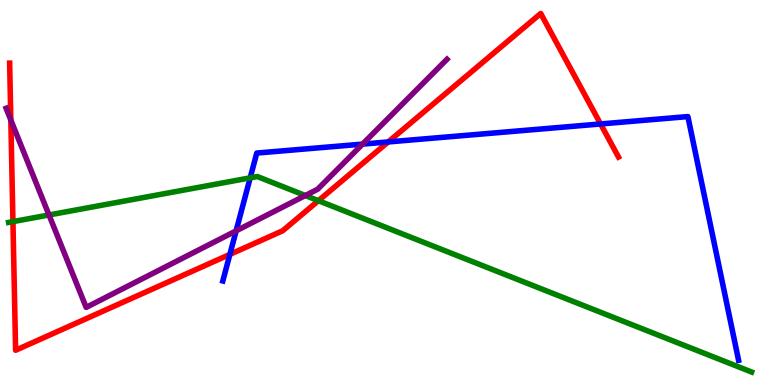[{'lines': ['blue', 'red'], 'intersections': [{'x': 2.97, 'y': 3.39}, {'x': 5.01, 'y': 6.31}, {'x': 7.75, 'y': 6.78}]}, {'lines': ['green', 'red'], 'intersections': [{'x': 0.167, 'y': 4.24}, {'x': 4.11, 'y': 4.79}]}, {'lines': ['purple', 'red'], 'intersections': [{'x': 0.14, 'y': 6.88}]}, {'lines': ['blue', 'green'], 'intersections': [{'x': 3.23, 'y': 5.38}]}, {'lines': ['blue', 'purple'], 'intersections': [{'x': 3.05, 'y': 4.0}, {'x': 4.68, 'y': 6.26}]}, {'lines': ['green', 'purple'], 'intersections': [{'x': 0.632, 'y': 4.42}, {'x': 3.94, 'y': 4.92}]}]